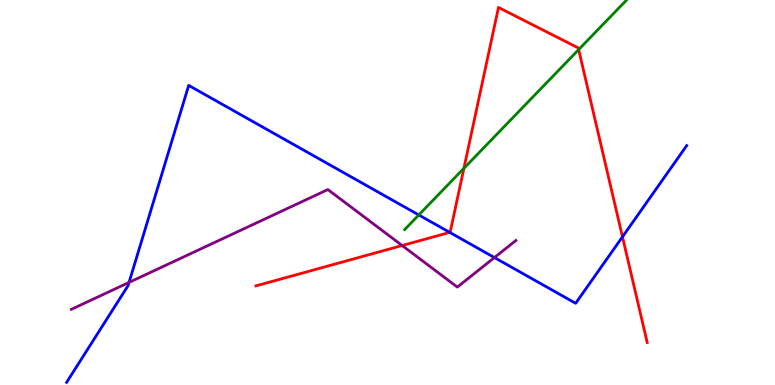[{'lines': ['blue', 'red'], 'intersections': [{'x': 5.8, 'y': 3.96}, {'x': 8.03, 'y': 3.85}]}, {'lines': ['green', 'red'], 'intersections': [{'x': 5.99, 'y': 5.63}, {'x': 7.47, 'y': 8.71}]}, {'lines': ['purple', 'red'], 'intersections': [{'x': 5.19, 'y': 3.62}]}, {'lines': ['blue', 'green'], 'intersections': [{'x': 5.4, 'y': 4.42}]}, {'lines': ['blue', 'purple'], 'intersections': [{'x': 1.67, 'y': 2.66}, {'x': 6.38, 'y': 3.31}]}, {'lines': ['green', 'purple'], 'intersections': []}]